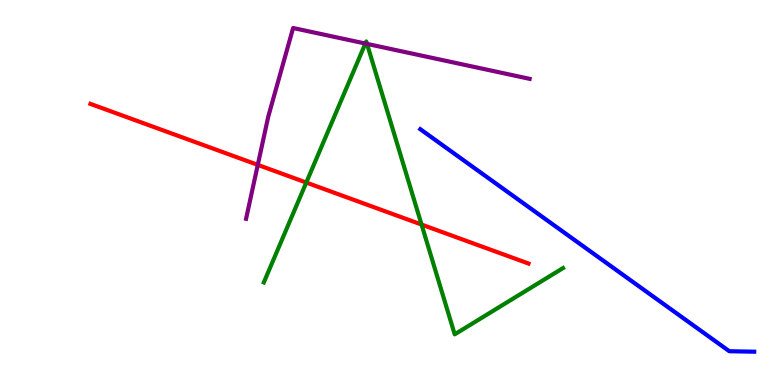[{'lines': ['blue', 'red'], 'intersections': []}, {'lines': ['green', 'red'], 'intersections': [{'x': 3.95, 'y': 5.26}, {'x': 5.44, 'y': 4.17}]}, {'lines': ['purple', 'red'], 'intersections': [{'x': 3.33, 'y': 5.72}]}, {'lines': ['blue', 'green'], 'intersections': []}, {'lines': ['blue', 'purple'], 'intersections': []}, {'lines': ['green', 'purple'], 'intersections': [{'x': 4.71, 'y': 8.87}, {'x': 4.74, 'y': 8.86}]}]